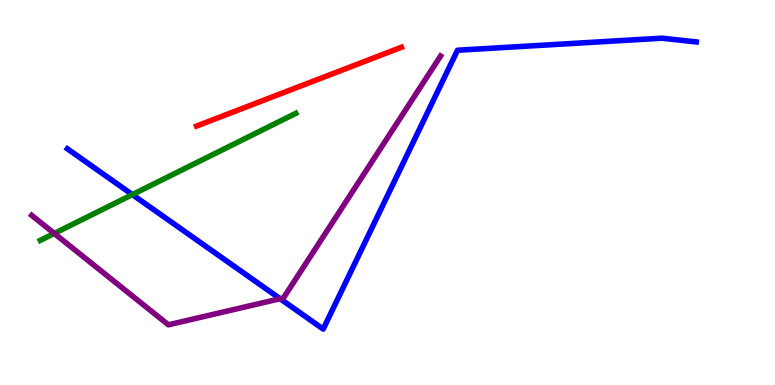[{'lines': ['blue', 'red'], 'intersections': []}, {'lines': ['green', 'red'], 'intersections': []}, {'lines': ['purple', 'red'], 'intersections': []}, {'lines': ['blue', 'green'], 'intersections': [{'x': 1.71, 'y': 4.95}]}, {'lines': ['blue', 'purple'], 'intersections': [{'x': 3.61, 'y': 2.24}]}, {'lines': ['green', 'purple'], 'intersections': [{'x': 0.7, 'y': 3.94}]}]